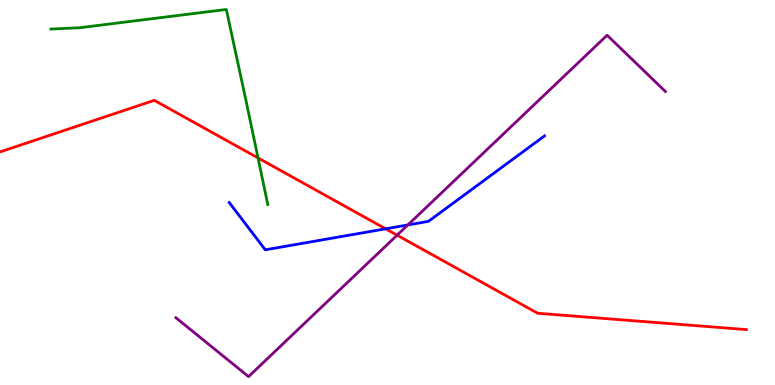[{'lines': ['blue', 'red'], 'intersections': [{'x': 4.98, 'y': 4.06}]}, {'lines': ['green', 'red'], 'intersections': [{'x': 3.33, 'y': 5.9}]}, {'lines': ['purple', 'red'], 'intersections': [{'x': 5.12, 'y': 3.89}]}, {'lines': ['blue', 'green'], 'intersections': []}, {'lines': ['blue', 'purple'], 'intersections': [{'x': 5.26, 'y': 4.16}]}, {'lines': ['green', 'purple'], 'intersections': []}]